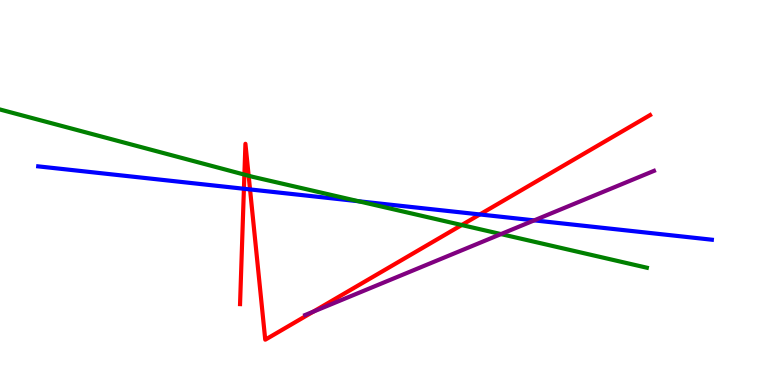[{'lines': ['blue', 'red'], 'intersections': [{'x': 3.15, 'y': 5.1}, {'x': 3.23, 'y': 5.08}, {'x': 6.19, 'y': 4.43}]}, {'lines': ['green', 'red'], 'intersections': [{'x': 3.15, 'y': 5.46}, {'x': 3.21, 'y': 5.43}, {'x': 5.96, 'y': 4.16}]}, {'lines': ['purple', 'red'], 'intersections': [{'x': 4.04, 'y': 1.91}]}, {'lines': ['blue', 'green'], 'intersections': [{'x': 4.63, 'y': 4.77}]}, {'lines': ['blue', 'purple'], 'intersections': [{'x': 6.89, 'y': 4.28}]}, {'lines': ['green', 'purple'], 'intersections': [{'x': 6.46, 'y': 3.92}]}]